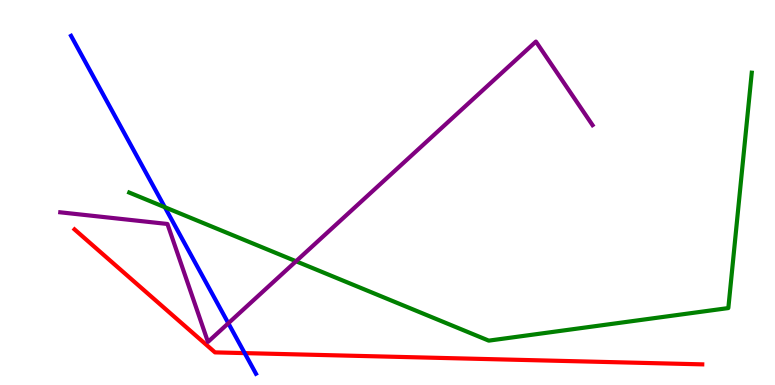[{'lines': ['blue', 'red'], 'intersections': [{'x': 3.16, 'y': 0.828}]}, {'lines': ['green', 'red'], 'intersections': []}, {'lines': ['purple', 'red'], 'intersections': []}, {'lines': ['blue', 'green'], 'intersections': [{'x': 2.13, 'y': 4.62}]}, {'lines': ['blue', 'purple'], 'intersections': [{'x': 2.95, 'y': 1.6}]}, {'lines': ['green', 'purple'], 'intersections': [{'x': 3.82, 'y': 3.21}]}]